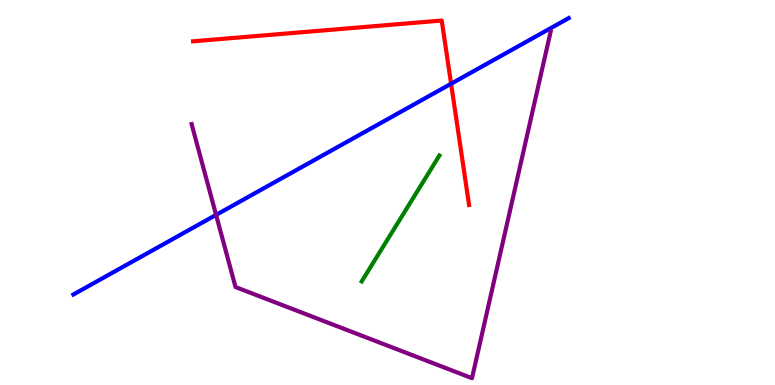[{'lines': ['blue', 'red'], 'intersections': [{'x': 5.82, 'y': 7.82}]}, {'lines': ['green', 'red'], 'intersections': []}, {'lines': ['purple', 'red'], 'intersections': []}, {'lines': ['blue', 'green'], 'intersections': []}, {'lines': ['blue', 'purple'], 'intersections': [{'x': 2.79, 'y': 4.42}]}, {'lines': ['green', 'purple'], 'intersections': []}]